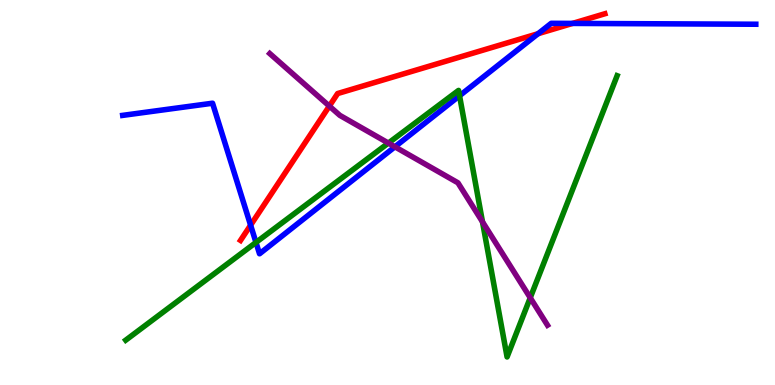[{'lines': ['blue', 'red'], 'intersections': [{'x': 3.23, 'y': 4.15}, {'x': 6.94, 'y': 9.12}, {'x': 7.39, 'y': 9.39}]}, {'lines': ['green', 'red'], 'intersections': []}, {'lines': ['purple', 'red'], 'intersections': [{'x': 4.25, 'y': 7.24}]}, {'lines': ['blue', 'green'], 'intersections': [{'x': 3.3, 'y': 3.7}, {'x': 5.93, 'y': 7.51}]}, {'lines': ['blue', 'purple'], 'intersections': [{'x': 5.1, 'y': 6.19}]}, {'lines': ['green', 'purple'], 'intersections': [{'x': 5.01, 'y': 6.28}, {'x': 6.23, 'y': 4.24}, {'x': 6.84, 'y': 2.27}]}]